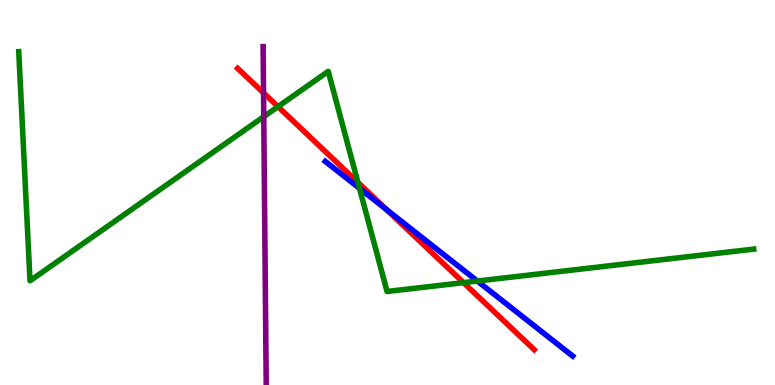[{'lines': ['blue', 'red'], 'intersections': [{'x': 4.99, 'y': 4.56}]}, {'lines': ['green', 'red'], 'intersections': [{'x': 3.59, 'y': 7.23}, {'x': 4.62, 'y': 5.26}, {'x': 5.98, 'y': 2.66}]}, {'lines': ['purple', 'red'], 'intersections': [{'x': 3.4, 'y': 7.59}]}, {'lines': ['blue', 'green'], 'intersections': [{'x': 4.64, 'y': 5.11}, {'x': 6.16, 'y': 2.7}]}, {'lines': ['blue', 'purple'], 'intersections': []}, {'lines': ['green', 'purple'], 'intersections': [{'x': 3.4, 'y': 6.97}]}]